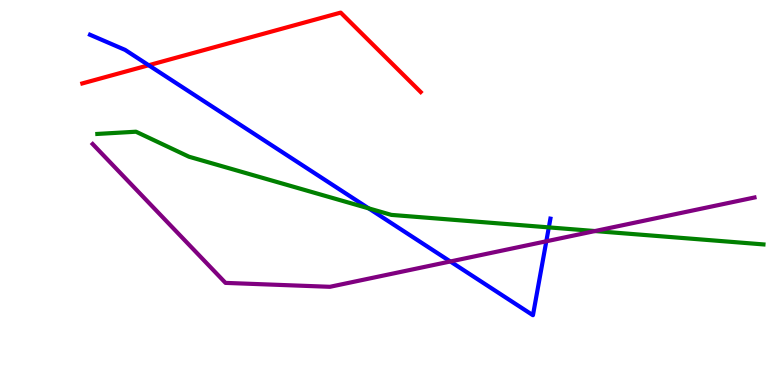[{'lines': ['blue', 'red'], 'intersections': [{'x': 1.92, 'y': 8.31}]}, {'lines': ['green', 'red'], 'intersections': []}, {'lines': ['purple', 'red'], 'intersections': []}, {'lines': ['blue', 'green'], 'intersections': [{'x': 4.76, 'y': 4.59}, {'x': 7.08, 'y': 4.09}]}, {'lines': ['blue', 'purple'], 'intersections': [{'x': 5.81, 'y': 3.21}, {'x': 7.05, 'y': 3.73}]}, {'lines': ['green', 'purple'], 'intersections': [{'x': 7.68, 'y': 4.0}]}]